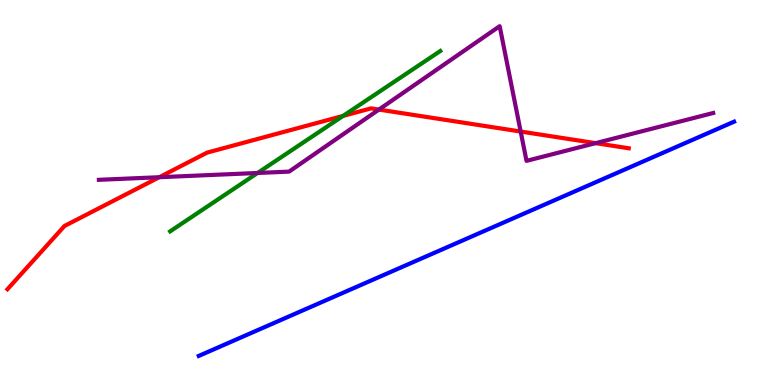[{'lines': ['blue', 'red'], 'intersections': []}, {'lines': ['green', 'red'], 'intersections': [{'x': 4.43, 'y': 6.99}]}, {'lines': ['purple', 'red'], 'intersections': [{'x': 2.06, 'y': 5.4}, {'x': 4.89, 'y': 7.15}, {'x': 6.72, 'y': 6.58}, {'x': 7.69, 'y': 6.28}]}, {'lines': ['blue', 'green'], 'intersections': []}, {'lines': ['blue', 'purple'], 'intersections': []}, {'lines': ['green', 'purple'], 'intersections': [{'x': 3.32, 'y': 5.51}]}]